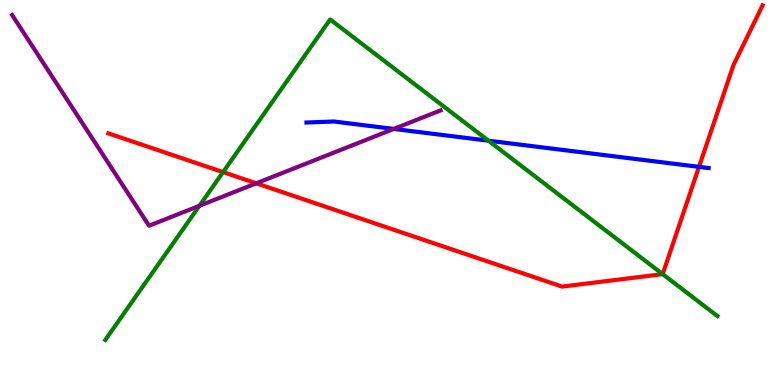[{'lines': ['blue', 'red'], 'intersections': [{'x': 9.02, 'y': 5.67}]}, {'lines': ['green', 'red'], 'intersections': [{'x': 2.88, 'y': 5.53}, {'x': 8.55, 'y': 2.88}]}, {'lines': ['purple', 'red'], 'intersections': [{'x': 3.31, 'y': 5.24}]}, {'lines': ['blue', 'green'], 'intersections': [{'x': 6.3, 'y': 6.35}]}, {'lines': ['blue', 'purple'], 'intersections': [{'x': 5.08, 'y': 6.65}]}, {'lines': ['green', 'purple'], 'intersections': [{'x': 2.57, 'y': 4.65}]}]